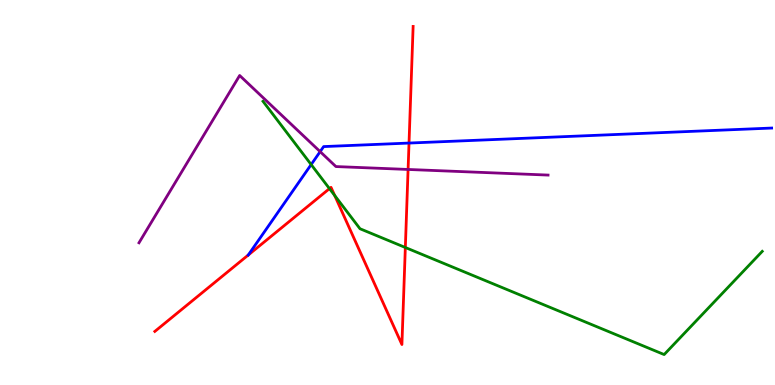[{'lines': ['blue', 'red'], 'intersections': [{'x': 3.2, 'y': 3.38}, {'x': 5.28, 'y': 6.28}]}, {'lines': ['green', 'red'], 'intersections': [{'x': 4.25, 'y': 5.1}, {'x': 4.32, 'y': 4.92}, {'x': 5.23, 'y': 3.57}]}, {'lines': ['purple', 'red'], 'intersections': [{'x': 5.27, 'y': 5.6}]}, {'lines': ['blue', 'green'], 'intersections': [{'x': 4.01, 'y': 5.73}]}, {'lines': ['blue', 'purple'], 'intersections': [{'x': 4.13, 'y': 6.06}]}, {'lines': ['green', 'purple'], 'intersections': []}]